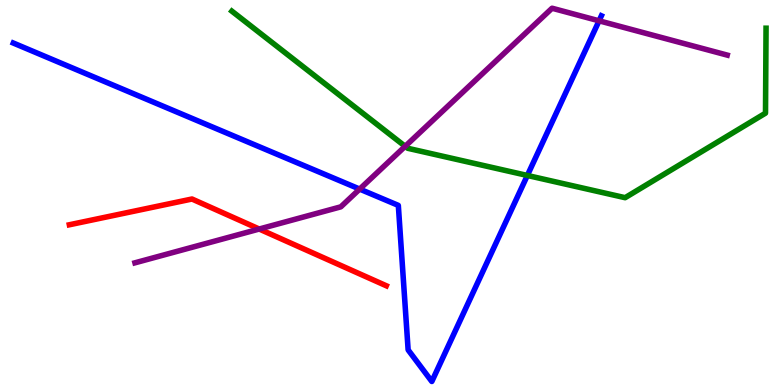[{'lines': ['blue', 'red'], 'intersections': []}, {'lines': ['green', 'red'], 'intersections': []}, {'lines': ['purple', 'red'], 'intersections': [{'x': 3.34, 'y': 4.05}]}, {'lines': ['blue', 'green'], 'intersections': [{'x': 6.8, 'y': 5.44}]}, {'lines': ['blue', 'purple'], 'intersections': [{'x': 4.64, 'y': 5.09}, {'x': 7.73, 'y': 9.46}]}, {'lines': ['green', 'purple'], 'intersections': [{'x': 5.23, 'y': 6.2}]}]